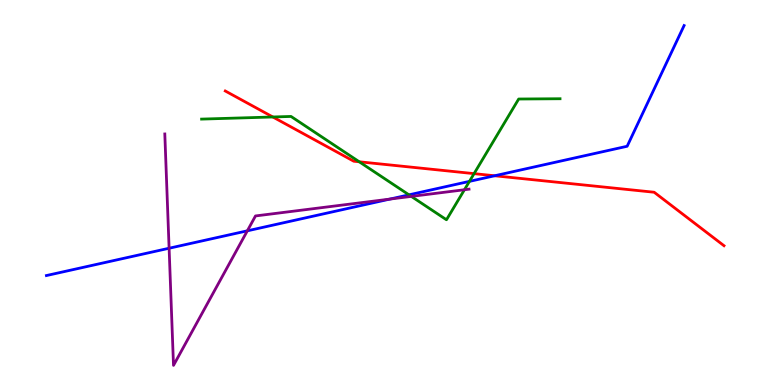[{'lines': ['blue', 'red'], 'intersections': [{'x': 6.38, 'y': 5.43}]}, {'lines': ['green', 'red'], 'intersections': [{'x': 3.52, 'y': 6.96}, {'x': 4.64, 'y': 5.8}, {'x': 6.12, 'y': 5.49}]}, {'lines': ['purple', 'red'], 'intersections': []}, {'lines': ['blue', 'green'], 'intersections': [{'x': 5.28, 'y': 4.94}, {'x': 6.06, 'y': 5.29}]}, {'lines': ['blue', 'purple'], 'intersections': [{'x': 2.18, 'y': 3.55}, {'x': 3.19, 'y': 4.0}, {'x': 5.03, 'y': 4.83}]}, {'lines': ['green', 'purple'], 'intersections': [{'x': 5.31, 'y': 4.9}, {'x': 5.99, 'y': 5.07}]}]